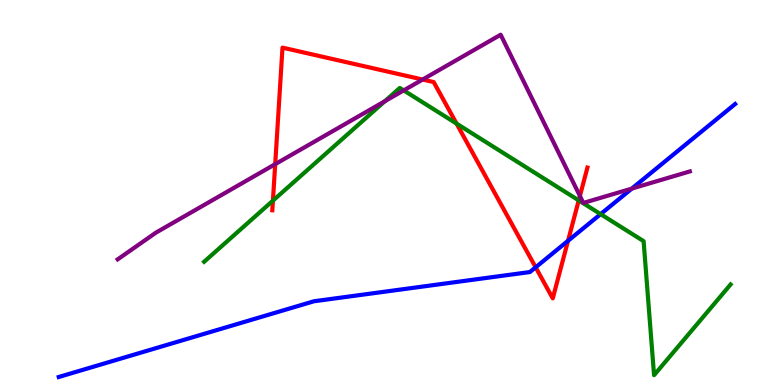[{'lines': ['blue', 'red'], 'intersections': [{'x': 6.91, 'y': 3.06}, {'x': 7.33, 'y': 3.75}]}, {'lines': ['green', 'red'], 'intersections': [{'x': 3.52, 'y': 4.79}, {'x': 5.89, 'y': 6.79}, {'x': 7.47, 'y': 4.8}]}, {'lines': ['purple', 'red'], 'intersections': [{'x': 3.55, 'y': 5.74}, {'x': 5.45, 'y': 7.93}, {'x': 7.48, 'y': 4.91}]}, {'lines': ['blue', 'green'], 'intersections': [{'x': 7.75, 'y': 4.44}]}, {'lines': ['blue', 'purple'], 'intersections': [{'x': 8.15, 'y': 5.1}]}, {'lines': ['green', 'purple'], 'intersections': [{'x': 4.97, 'y': 7.37}, {'x': 5.21, 'y': 7.65}]}]